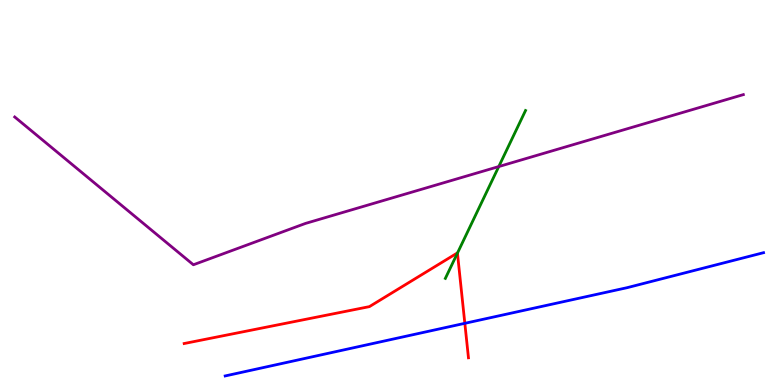[{'lines': ['blue', 'red'], 'intersections': [{'x': 6.0, 'y': 1.6}]}, {'lines': ['green', 'red'], 'intersections': [{'x': 5.9, 'y': 3.43}]}, {'lines': ['purple', 'red'], 'intersections': []}, {'lines': ['blue', 'green'], 'intersections': []}, {'lines': ['blue', 'purple'], 'intersections': []}, {'lines': ['green', 'purple'], 'intersections': [{'x': 6.44, 'y': 5.67}]}]